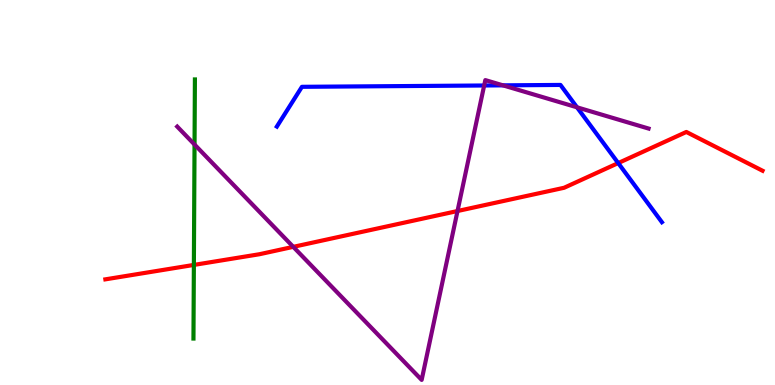[{'lines': ['blue', 'red'], 'intersections': [{'x': 7.98, 'y': 5.76}]}, {'lines': ['green', 'red'], 'intersections': [{'x': 2.5, 'y': 3.12}]}, {'lines': ['purple', 'red'], 'intersections': [{'x': 3.78, 'y': 3.59}, {'x': 5.9, 'y': 4.52}]}, {'lines': ['blue', 'green'], 'intersections': []}, {'lines': ['blue', 'purple'], 'intersections': [{'x': 6.25, 'y': 7.78}, {'x': 6.49, 'y': 7.78}, {'x': 7.45, 'y': 7.21}]}, {'lines': ['green', 'purple'], 'intersections': [{'x': 2.51, 'y': 6.25}]}]